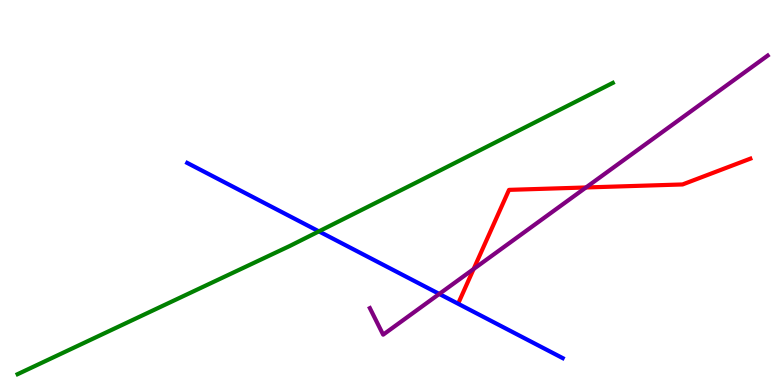[{'lines': ['blue', 'red'], 'intersections': []}, {'lines': ['green', 'red'], 'intersections': []}, {'lines': ['purple', 'red'], 'intersections': [{'x': 6.11, 'y': 3.01}, {'x': 7.56, 'y': 5.13}]}, {'lines': ['blue', 'green'], 'intersections': [{'x': 4.11, 'y': 3.99}]}, {'lines': ['blue', 'purple'], 'intersections': [{'x': 5.67, 'y': 2.37}]}, {'lines': ['green', 'purple'], 'intersections': []}]